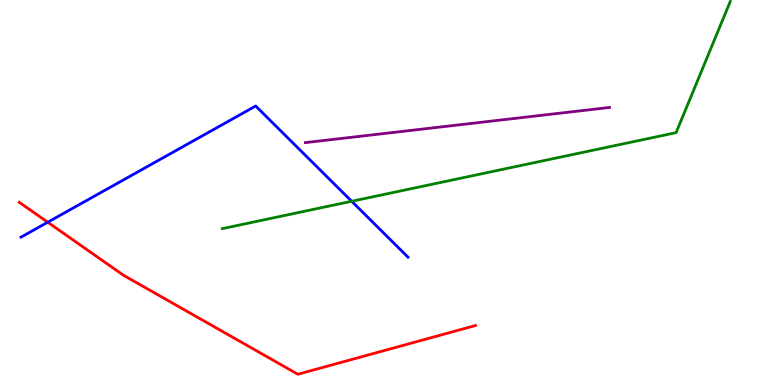[{'lines': ['blue', 'red'], 'intersections': [{'x': 0.616, 'y': 4.23}]}, {'lines': ['green', 'red'], 'intersections': []}, {'lines': ['purple', 'red'], 'intersections': []}, {'lines': ['blue', 'green'], 'intersections': [{'x': 4.54, 'y': 4.77}]}, {'lines': ['blue', 'purple'], 'intersections': []}, {'lines': ['green', 'purple'], 'intersections': []}]